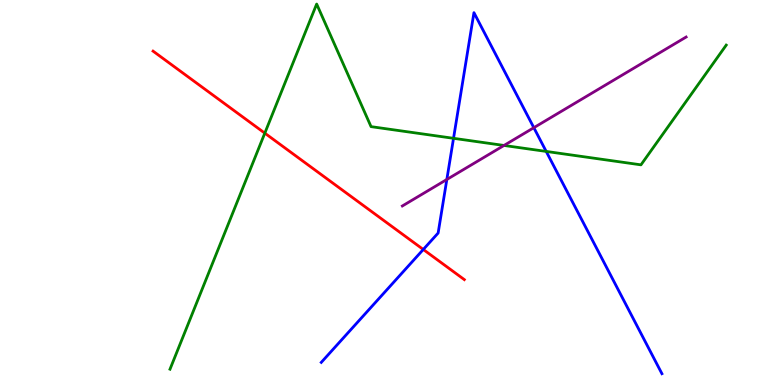[{'lines': ['blue', 'red'], 'intersections': [{'x': 5.46, 'y': 3.52}]}, {'lines': ['green', 'red'], 'intersections': [{'x': 3.42, 'y': 6.54}]}, {'lines': ['purple', 'red'], 'intersections': []}, {'lines': ['blue', 'green'], 'intersections': [{'x': 5.85, 'y': 6.41}, {'x': 7.05, 'y': 6.07}]}, {'lines': ['blue', 'purple'], 'intersections': [{'x': 5.77, 'y': 5.34}, {'x': 6.89, 'y': 6.68}]}, {'lines': ['green', 'purple'], 'intersections': [{'x': 6.5, 'y': 6.22}]}]